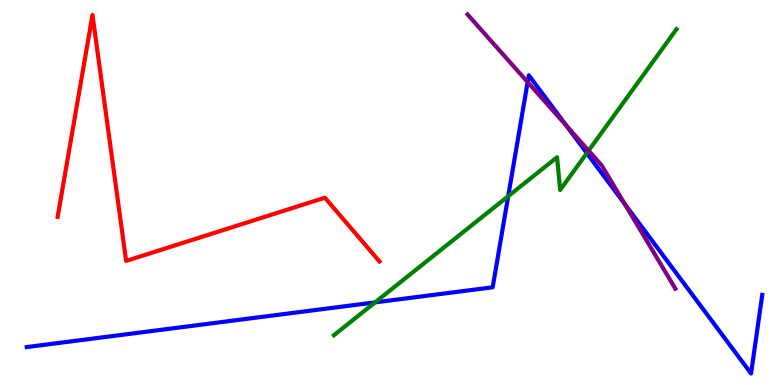[{'lines': ['blue', 'red'], 'intersections': []}, {'lines': ['green', 'red'], 'intersections': []}, {'lines': ['purple', 'red'], 'intersections': []}, {'lines': ['blue', 'green'], 'intersections': [{'x': 4.84, 'y': 2.15}, {'x': 6.56, 'y': 4.9}, {'x': 7.57, 'y': 6.02}]}, {'lines': ['blue', 'purple'], 'intersections': [{'x': 6.81, 'y': 7.87}, {'x': 7.31, 'y': 6.74}, {'x': 8.06, 'y': 4.7}]}, {'lines': ['green', 'purple'], 'intersections': [{'x': 7.59, 'y': 6.09}]}]